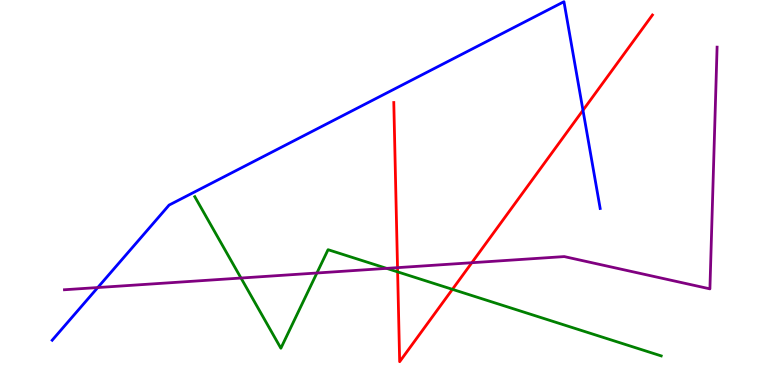[{'lines': ['blue', 'red'], 'intersections': [{'x': 7.52, 'y': 7.14}]}, {'lines': ['green', 'red'], 'intersections': [{'x': 5.13, 'y': 2.94}, {'x': 5.84, 'y': 2.48}]}, {'lines': ['purple', 'red'], 'intersections': [{'x': 5.13, 'y': 3.05}, {'x': 6.09, 'y': 3.18}]}, {'lines': ['blue', 'green'], 'intersections': []}, {'lines': ['blue', 'purple'], 'intersections': [{'x': 1.26, 'y': 2.53}]}, {'lines': ['green', 'purple'], 'intersections': [{'x': 3.11, 'y': 2.78}, {'x': 4.09, 'y': 2.91}, {'x': 4.99, 'y': 3.03}]}]